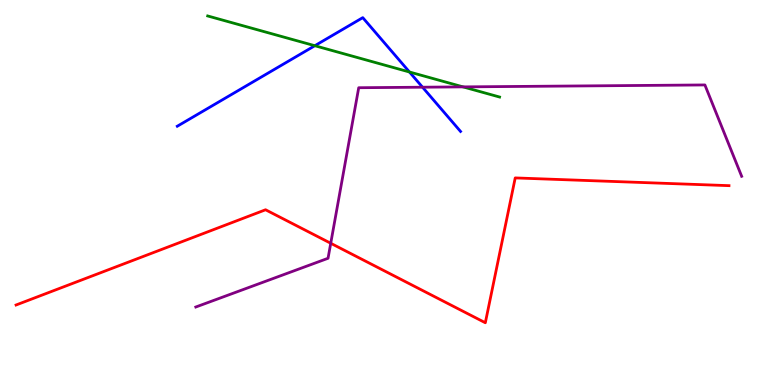[{'lines': ['blue', 'red'], 'intersections': []}, {'lines': ['green', 'red'], 'intersections': []}, {'lines': ['purple', 'red'], 'intersections': [{'x': 4.27, 'y': 3.68}]}, {'lines': ['blue', 'green'], 'intersections': [{'x': 4.06, 'y': 8.81}, {'x': 5.28, 'y': 8.13}]}, {'lines': ['blue', 'purple'], 'intersections': [{'x': 5.45, 'y': 7.73}]}, {'lines': ['green', 'purple'], 'intersections': [{'x': 5.97, 'y': 7.74}]}]